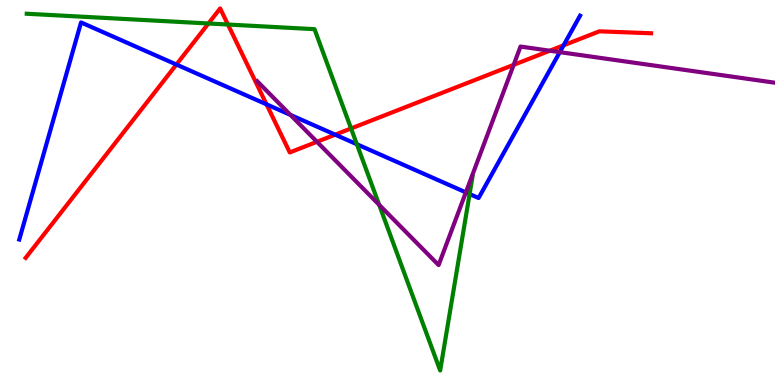[{'lines': ['blue', 'red'], 'intersections': [{'x': 2.28, 'y': 8.32}, {'x': 3.44, 'y': 7.29}, {'x': 4.33, 'y': 6.5}, {'x': 7.27, 'y': 8.82}]}, {'lines': ['green', 'red'], 'intersections': [{'x': 2.69, 'y': 9.39}, {'x': 2.94, 'y': 9.36}, {'x': 4.53, 'y': 6.66}]}, {'lines': ['purple', 'red'], 'intersections': [{'x': 4.09, 'y': 6.32}, {'x': 6.63, 'y': 8.32}, {'x': 7.09, 'y': 8.68}]}, {'lines': ['blue', 'green'], 'intersections': [{'x': 4.6, 'y': 6.25}, {'x': 6.06, 'y': 4.96}]}, {'lines': ['blue', 'purple'], 'intersections': [{'x': 3.75, 'y': 7.02}, {'x': 6.01, 'y': 5.0}, {'x': 7.22, 'y': 8.65}]}, {'lines': ['green', 'purple'], 'intersections': [{'x': 4.89, 'y': 4.68}]}]